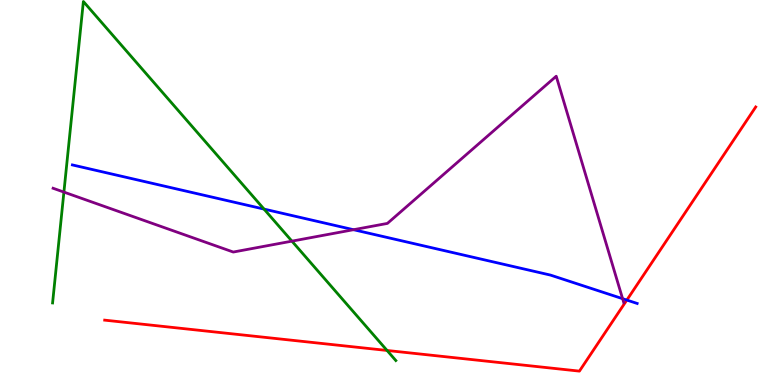[{'lines': ['blue', 'red'], 'intersections': [{'x': 8.09, 'y': 2.21}]}, {'lines': ['green', 'red'], 'intersections': [{'x': 4.99, 'y': 0.897}]}, {'lines': ['purple', 'red'], 'intersections': []}, {'lines': ['blue', 'green'], 'intersections': [{'x': 3.41, 'y': 4.57}]}, {'lines': ['blue', 'purple'], 'intersections': [{'x': 4.56, 'y': 4.03}, {'x': 8.03, 'y': 2.24}]}, {'lines': ['green', 'purple'], 'intersections': [{'x': 0.825, 'y': 5.01}, {'x': 3.77, 'y': 3.74}]}]